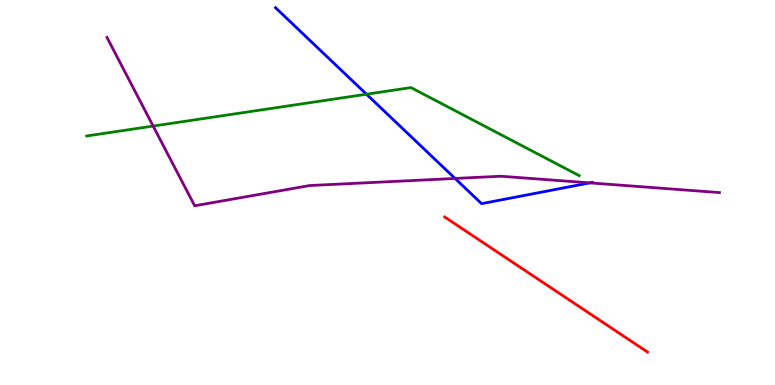[{'lines': ['blue', 'red'], 'intersections': []}, {'lines': ['green', 'red'], 'intersections': []}, {'lines': ['purple', 'red'], 'intersections': []}, {'lines': ['blue', 'green'], 'intersections': [{'x': 4.73, 'y': 7.55}]}, {'lines': ['blue', 'purple'], 'intersections': [{'x': 5.87, 'y': 5.36}, {'x': 7.61, 'y': 5.25}]}, {'lines': ['green', 'purple'], 'intersections': [{'x': 1.98, 'y': 6.73}]}]